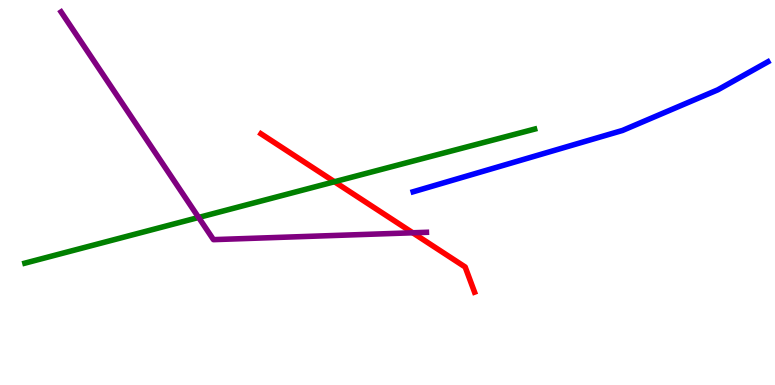[{'lines': ['blue', 'red'], 'intersections': []}, {'lines': ['green', 'red'], 'intersections': [{'x': 4.32, 'y': 5.28}]}, {'lines': ['purple', 'red'], 'intersections': [{'x': 5.33, 'y': 3.95}]}, {'lines': ['blue', 'green'], 'intersections': []}, {'lines': ['blue', 'purple'], 'intersections': []}, {'lines': ['green', 'purple'], 'intersections': [{'x': 2.56, 'y': 4.35}]}]